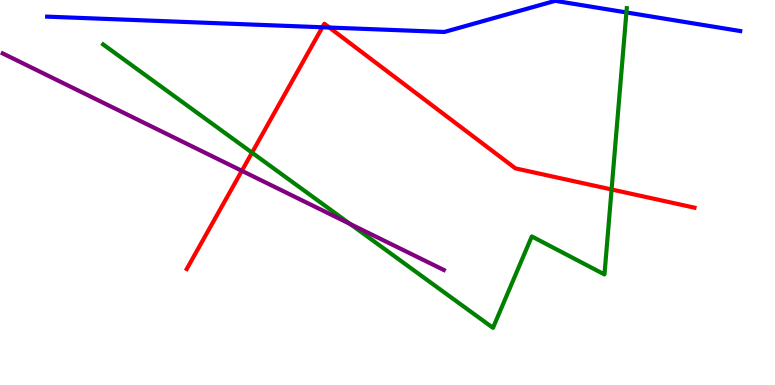[{'lines': ['blue', 'red'], 'intersections': [{'x': 4.16, 'y': 9.29}, {'x': 4.25, 'y': 9.28}]}, {'lines': ['green', 'red'], 'intersections': [{'x': 3.25, 'y': 6.03}, {'x': 7.89, 'y': 5.08}]}, {'lines': ['purple', 'red'], 'intersections': [{'x': 3.12, 'y': 5.56}]}, {'lines': ['blue', 'green'], 'intersections': [{'x': 8.08, 'y': 9.68}]}, {'lines': ['blue', 'purple'], 'intersections': []}, {'lines': ['green', 'purple'], 'intersections': [{'x': 4.52, 'y': 4.18}]}]